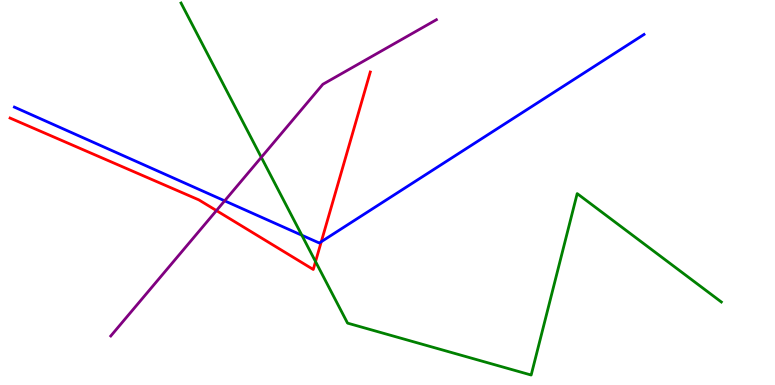[{'lines': ['blue', 'red'], 'intersections': [{'x': 4.15, 'y': 3.72}]}, {'lines': ['green', 'red'], 'intersections': [{'x': 4.07, 'y': 3.21}]}, {'lines': ['purple', 'red'], 'intersections': [{'x': 2.79, 'y': 4.53}]}, {'lines': ['blue', 'green'], 'intersections': [{'x': 3.89, 'y': 3.89}]}, {'lines': ['blue', 'purple'], 'intersections': [{'x': 2.9, 'y': 4.78}]}, {'lines': ['green', 'purple'], 'intersections': [{'x': 3.37, 'y': 5.91}]}]